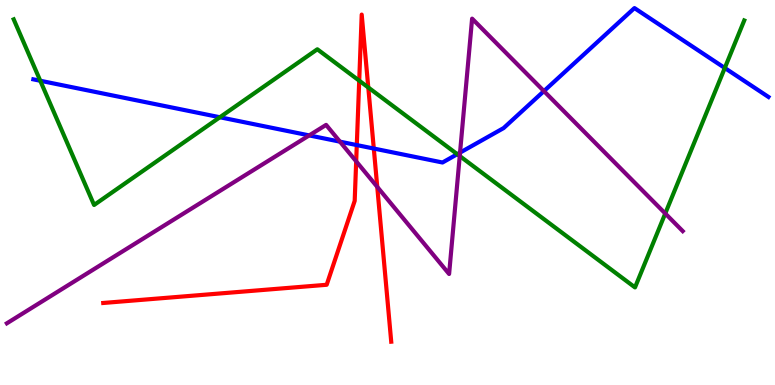[{'lines': ['blue', 'red'], 'intersections': [{'x': 4.6, 'y': 6.23}, {'x': 4.82, 'y': 6.14}]}, {'lines': ['green', 'red'], 'intersections': [{'x': 4.64, 'y': 7.9}, {'x': 4.75, 'y': 7.73}]}, {'lines': ['purple', 'red'], 'intersections': [{'x': 4.6, 'y': 5.81}, {'x': 4.87, 'y': 5.15}]}, {'lines': ['blue', 'green'], 'intersections': [{'x': 0.52, 'y': 7.9}, {'x': 2.84, 'y': 6.95}, {'x': 5.9, 'y': 6.0}, {'x': 9.35, 'y': 8.23}]}, {'lines': ['blue', 'purple'], 'intersections': [{'x': 3.99, 'y': 6.48}, {'x': 4.39, 'y': 6.32}, {'x': 5.94, 'y': 6.04}, {'x': 7.02, 'y': 7.63}]}, {'lines': ['green', 'purple'], 'intersections': [{'x': 5.93, 'y': 5.95}, {'x': 8.58, 'y': 4.45}]}]